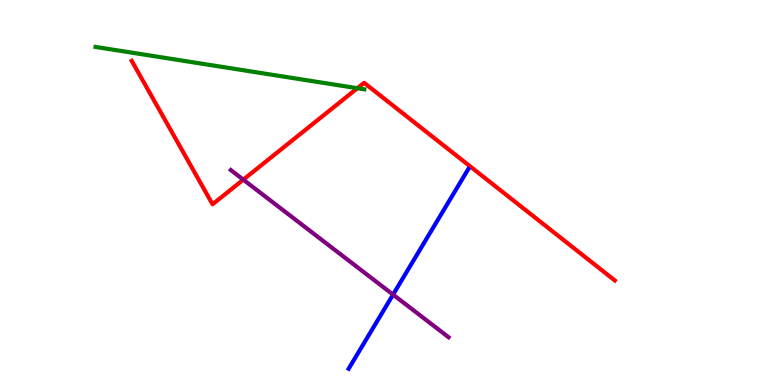[{'lines': ['blue', 'red'], 'intersections': []}, {'lines': ['green', 'red'], 'intersections': [{'x': 4.61, 'y': 7.71}]}, {'lines': ['purple', 'red'], 'intersections': [{'x': 3.14, 'y': 5.33}]}, {'lines': ['blue', 'green'], 'intersections': []}, {'lines': ['blue', 'purple'], 'intersections': [{'x': 5.07, 'y': 2.35}]}, {'lines': ['green', 'purple'], 'intersections': []}]